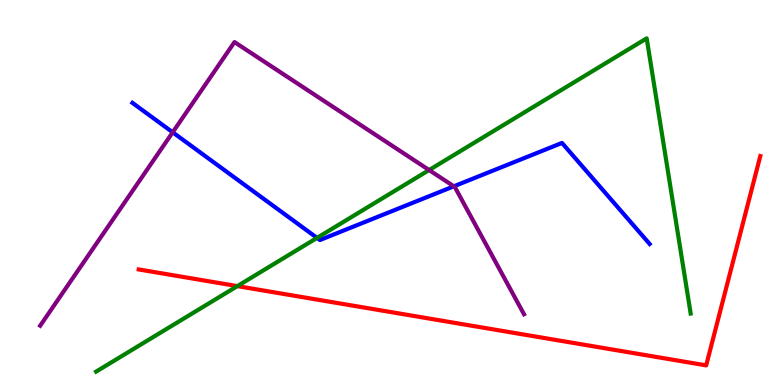[{'lines': ['blue', 'red'], 'intersections': []}, {'lines': ['green', 'red'], 'intersections': [{'x': 3.06, 'y': 2.57}]}, {'lines': ['purple', 'red'], 'intersections': []}, {'lines': ['blue', 'green'], 'intersections': [{'x': 4.09, 'y': 3.82}]}, {'lines': ['blue', 'purple'], 'intersections': [{'x': 2.23, 'y': 6.56}, {'x': 5.86, 'y': 5.16}]}, {'lines': ['green', 'purple'], 'intersections': [{'x': 5.54, 'y': 5.58}]}]